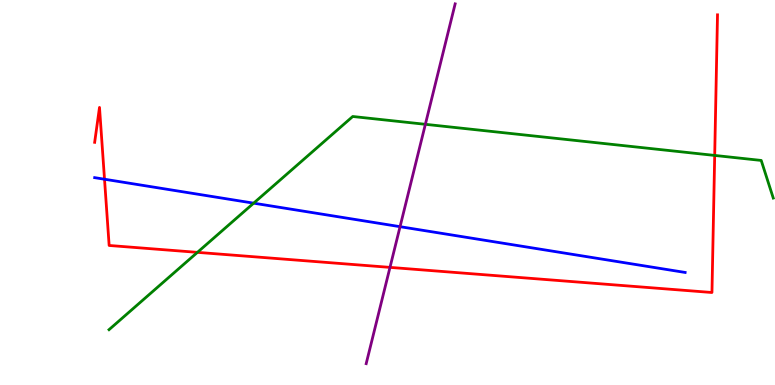[{'lines': ['blue', 'red'], 'intersections': [{'x': 1.35, 'y': 5.34}]}, {'lines': ['green', 'red'], 'intersections': [{'x': 2.55, 'y': 3.45}, {'x': 9.22, 'y': 5.96}]}, {'lines': ['purple', 'red'], 'intersections': [{'x': 5.03, 'y': 3.06}]}, {'lines': ['blue', 'green'], 'intersections': [{'x': 3.27, 'y': 4.72}]}, {'lines': ['blue', 'purple'], 'intersections': [{'x': 5.16, 'y': 4.11}]}, {'lines': ['green', 'purple'], 'intersections': [{'x': 5.49, 'y': 6.77}]}]